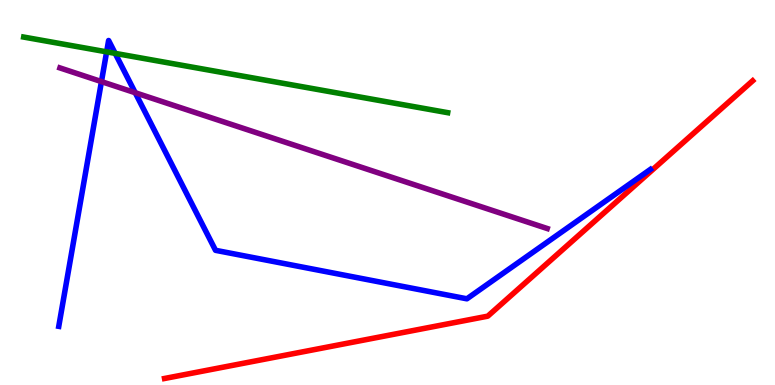[{'lines': ['blue', 'red'], 'intersections': []}, {'lines': ['green', 'red'], 'intersections': []}, {'lines': ['purple', 'red'], 'intersections': []}, {'lines': ['blue', 'green'], 'intersections': [{'x': 1.38, 'y': 8.65}, {'x': 1.49, 'y': 8.61}]}, {'lines': ['blue', 'purple'], 'intersections': [{'x': 1.31, 'y': 7.88}, {'x': 1.74, 'y': 7.59}]}, {'lines': ['green', 'purple'], 'intersections': []}]